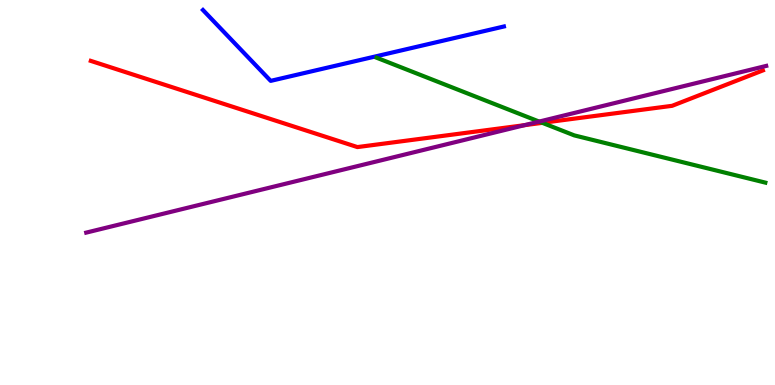[{'lines': ['blue', 'red'], 'intersections': []}, {'lines': ['green', 'red'], 'intersections': [{'x': 7.0, 'y': 6.81}]}, {'lines': ['purple', 'red'], 'intersections': [{'x': 6.77, 'y': 6.75}]}, {'lines': ['blue', 'green'], 'intersections': []}, {'lines': ['blue', 'purple'], 'intersections': []}, {'lines': ['green', 'purple'], 'intersections': [{'x': 6.96, 'y': 6.84}]}]